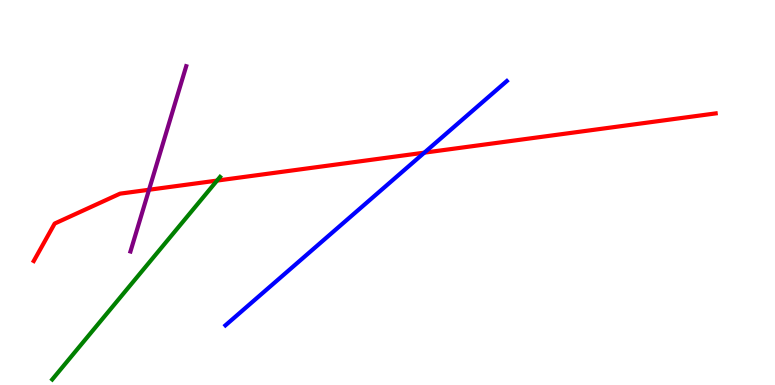[{'lines': ['blue', 'red'], 'intersections': [{'x': 5.48, 'y': 6.03}]}, {'lines': ['green', 'red'], 'intersections': [{'x': 2.8, 'y': 5.31}]}, {'lines': ['purple', 'red'], 'intersections': [{'x': 1.92, 'y': 5.07}]}, {'lines': ['blue', 'green'], 'intersections': []}, {'lines': ['blue', 'purple'], 'intersections': []}, {'lines': ['green', 'purple'], 'intersections': []}]